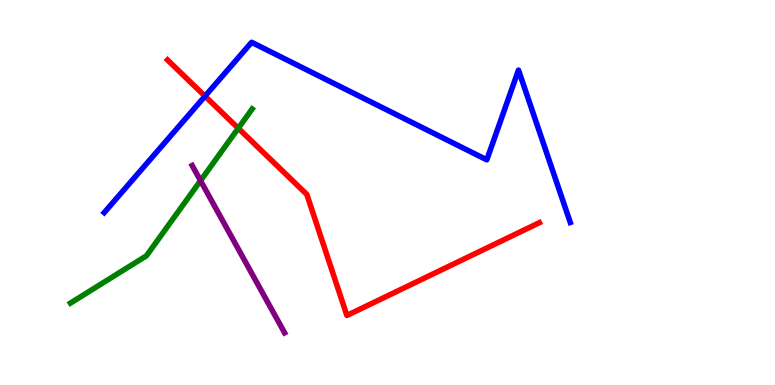[{'lines': ['blue', 'red'], 'intersections': [{'x': 2.65, 'y': 7.5}]}, {'lines': ['green', 'red'], 'intersections': [{'x': 3.07, 'y': 6.67}]}, {'lines': ['purple', 'red'], 'intersections': []}, {'lines': ['blue', 'green'], 'intersections': []}, {'lines': ['blue', 'purple'], 'intersections': []}, {'lines': ['green', 'purple'], 'intersections': [{'x': 2.59, 'y': 5.31}]}]